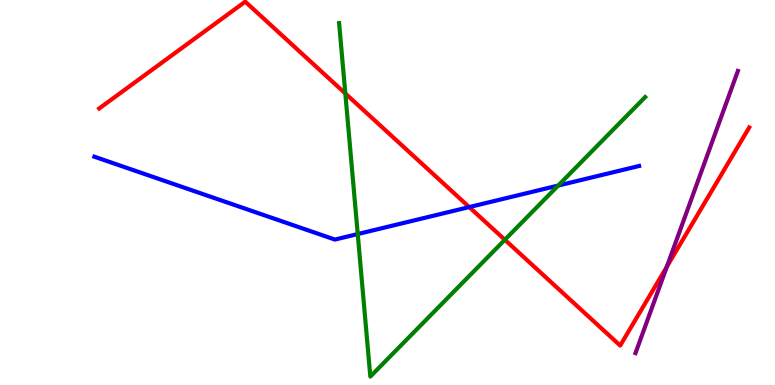[{'lines': ['blue', 'red'], 'intersections': [{'x': 6.05, 'y': 4.62}]}, {'lines': ['green', 'red'], 'intersections': [{'x': 4.46, 'y': 7.57}, {'x': 6.51, 'y': 3.77}]}, {'lines': ['purple', 'red'], 'intersections': [{'x': 8.6, 'y': 3.07}]}, {'lines': ['blue', 'green'], 'intersections': [{'x': 4.62, 'y': 3.92}, {'x': 7.2, 'y': 5.18}]}, {'lines': ['blue', 'purple'], 'intersections': []}, {'lines': ['green', 'purple'], 'intersections': []}]